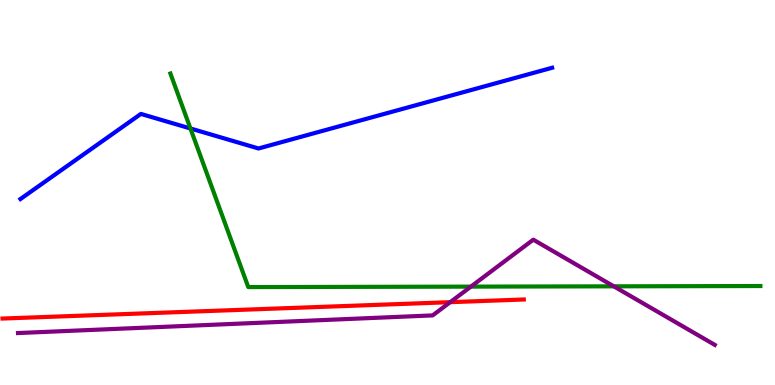[{'lines': ['blue', 'red'], 'intersections': []}, {'lines': ['green', 'red'], 'intersections': []}, {'lines': ['purple', 'red'], 'intersections': [{'x': 5.81, 'y': 2.15}]}, {'lines': ['blue', 'green'], 'intersections': [{'x': 2.46, 'y': 6.66}]}, {'lines': ['blue', 'purple'], 'intersections': []}, {'lines': ['green', 'purple'], 'intersections': [{'x': 6.08, 'y': 2.56}, {'x': 7.92, 'y': 2.56}]}]